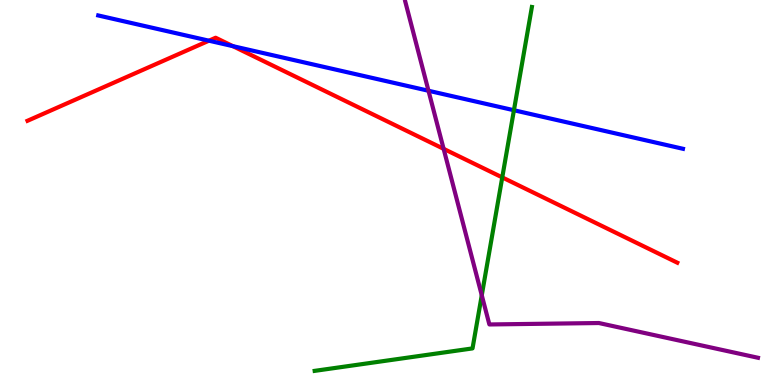[{'lines': ['blue', 'red'], 'intersections': [{'x': 2.7, 'y': 8.94}, {'x': 3.0, 'y': 8.8}]}, {'lines': ['green', 'red'], 'intersections': [{'x': 6.48, 'y': 5.39}]}, {'lines': ['purple', 'red'], 'intersections': [{'x': 5.72, 'y': 6.13}]}, {'lines': ['blue', 'green'], 'intersections': [{'x': 6.63, 'y': 7.14}]}, {'lines': ['blue', 'purple'], 'intersections': [{'x': 5.53, 'y': 7.64}]}, {'lines': ['green', 'purple'], 'intersections': [{'x': 6.22, 'y': 2.33}]}]